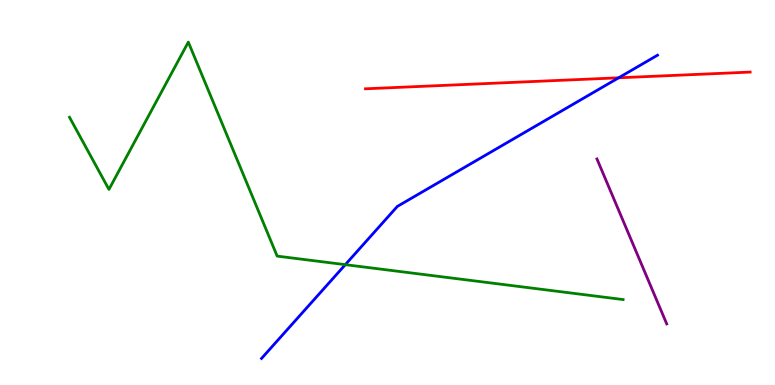[{'lines': ['blue', 'red'], 'intersections': [{'x': 7.98, 'y': 7.98}]}, {'lines': ['green', 'red'], 'intersections': []}, {'lines': ['purple', 'red'], 'intersections': []}, {'lines': ['blue', 'green'], 'intersections': [{'x': 4.46, 'y': 3.13}]}, {'lines': ['blue', 'purple'], 'intersections': []}, {'lines': ['green', 'purple'], 'intersections': []}]